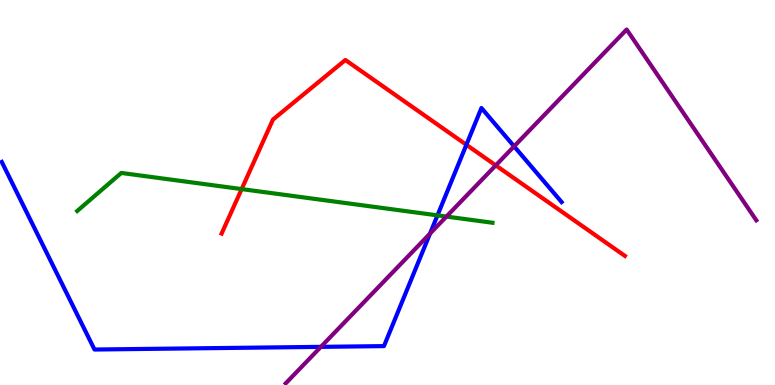[{'lines': ['blue', 'red'], 'intersections': [{'x': 6.02, 'y': 6.24}]}, {'lines': ['green', 'red'], 'intersections': [{'x': 3.12, 'y': 5.09}]}, {'lines': ['purple', 'red'], 'intersections': [{'x': 6.4, 'y': 5.7}]}, {'lines': ['blue', 'green'], 'intersections': [{'x': 5.64, 'y': 4.41}]}, {'lines': ['blue', 'purple'], 'intersections': [{'x': 4.14, 'y': 0.991}, {'x': 5.55, 'y': 3.93}, {'x': 6.63, 'y': 6.2}]}, {'lines': ['green', 'purple'], 'intersections': [{'x': 5.76, 'y': 4.37}]}]